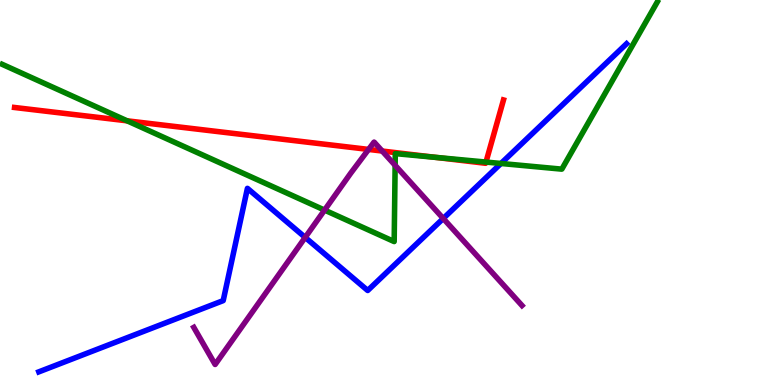[{'lines': ['blue', 'red'], 'intersections': []}, {'lines': ['green', 'red'], 'intersections': [{'x': 1.64, 'y': 6.86}, {'x': 5.62, 'y': 5.91}, {'x': 6.27, 'y': 5.79}]}, {'lines': ['purple', 'red'], 'intersections': [{'x': 4.76, 'y': 6.12}, {'x': 4.93, 'y': 6.08}]}, {'lines': ['blue', 'green'], 'intersections': [{'x': 6.46, 'y': 5.75}]}, {'lines': ['blue', 'purple'], 'intersections': [{'x': 3.94, 'y': 3.83}, {'x': 5.72, 'y': 4.32}]}, {'lines': ['green', 'purple'], 'intersections': [{'x': 4.19, 'y': 4.54}, {'x': 5.1, 'y': 5.71}]}]